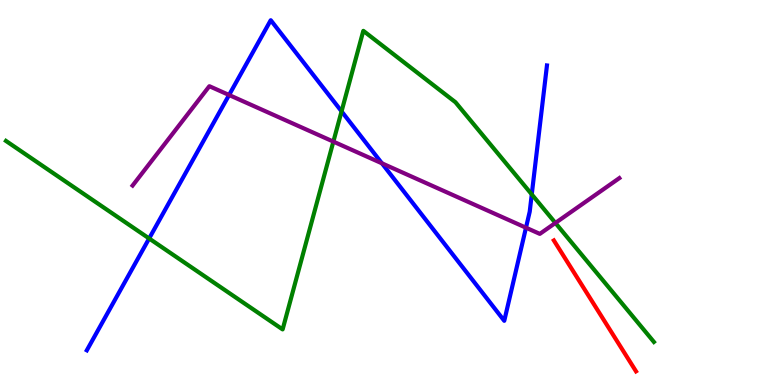[{'lines': ['blue', 'red'], 'intersections': []}, {'lines': ['green', 'red'], 'intersections': []}, {'lines': ['purple', 'red'], 'intersections': []}, {'lines': ['blue', 'green'], 'intersections': [{'x': 1.92, 'y': 3.81}, {'x': 4.41, 'y': 7.11}, {'x': 6.86, 'y': 4.95}]}, {'lines': ['blue', 'purple'], 'intersections': [{'x': 2.96, 'y': 7.53}, {'x': 4.93, 'y': 5.76}, {'x': 6.79, 'y': 4.09}]}, {'lines': ['green', 'purple'], 'intersections': [{'x': 4.3, 'y': 6.32}, {'x': 7.17, 'y': 4.21}]}]